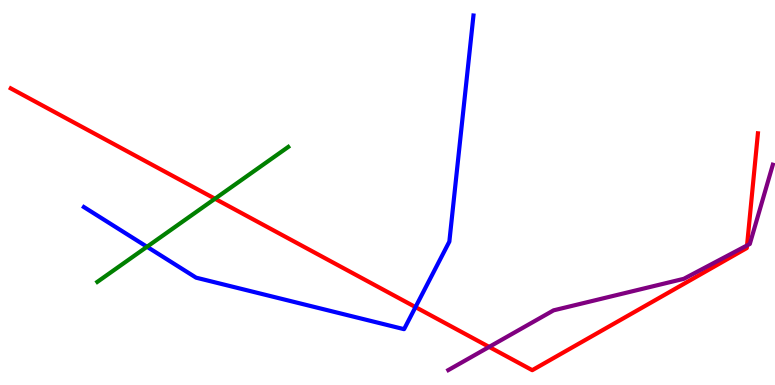[{'lines': ['blue', 'red'], 'intersections': [{'x': 5.36, 'y': 2.02}]}, {'lines': ['green', 'red'], 'intersections': [{'x': 2.77, 'y': 4.84}]}, {'lines': ['purple', 'red'], 'intersections': [{'x': 6.31, 'y': 0.99}, {'x': 9.64, 'y': 3.63}]}, {'lines': ['blue', 'green'], 'intersections': [{'x': 1.9, 'y': 3.59}]}, {'lines': ['blue', 'purple'], 'intersections': []}, {'lines': ['green', 'purple'], 'intersections': []}]